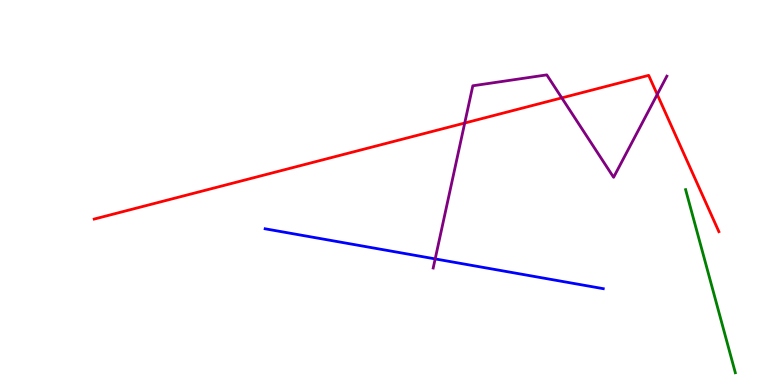[{'lines': ['blue', 'red'], 'intersections': []}, {'lines': ['green', 'red'], 'intersections': []}, {'lines': ['purple', 'red'], 'intersections': [{'x': 6.0, 'y': 6.8}, {'x': 7.25, 'y': 7.46}, {'x': 8.48, 'y': 7.55}]}, {'lines': ['blue', 'green'], 'intersections': []}, {'lines': ['blue', 'purple'], 'intersections': [{'x': 5.62, 'y': 3.28}]}, {'lines': ['green', 'purple'], 'intersections': []}]